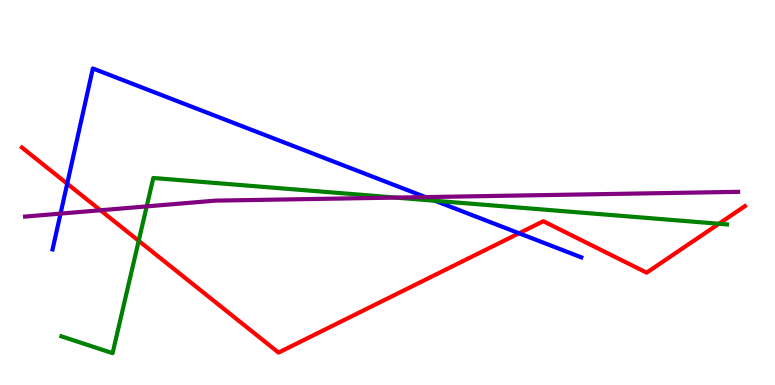[{'lines': ['blue', 'red'], 'intersections': [{'x': 0.867, 'y': 5.23}, {'x': 6.7, 'y': 3.94}]}, {'lines': ['green', 'red'], 'intersections': [{'x': 1.79, 'y': 3.74}, {'x': 9.28, 'y': 4.19}]}, {'lines': ['purple', 'red'], 'intersections': [{'x': 1.3, 'y': 4.54}]}, {'lines': ['blue', 'green'], 'intersections': [{'x': 5.61, 'y': 4.79}]}, {'lines': ['blue', 'purple'], 'intersections': [{'x': 0.781, 'y': 4.45}, {'x': 5.49, 'y': 4.88}]}, {'lines': ['green', 'purple'], 'intersections': [{'x': 1.89, 'y': 4.64}, {'x': 5.11, 'y': 4.87}]}]